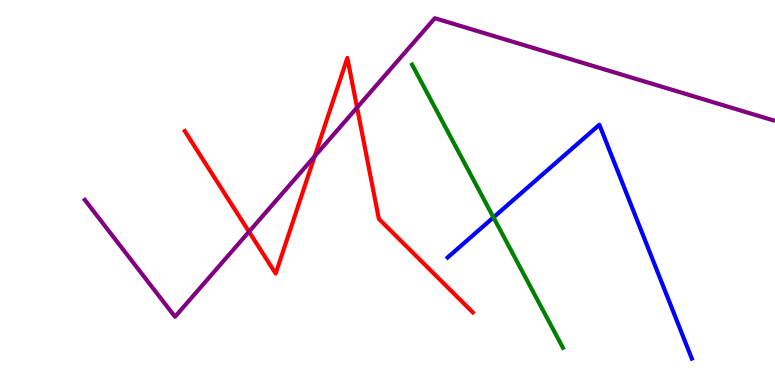[{'lines': ['blue', 'red'], 'intersections': []}, {'lines': ['green', 'red'], 'intersections': []}, {'lines': ['purple', 'red'], 'intersections': [{'x': 3.21, 'y': 3.98}, {'x': 4.06, 'y': 5.94}, {'x': 4.61, 'y': 7.21}]}, {'lines': ['blue', 'green'], 'intersections': [{'x': 6.37, 'y': 4.35}]}, {'lines': ['blue', 'purple'], 'intersections': []}, {'lines': ['green', 'purple'], 'intersections': []}]